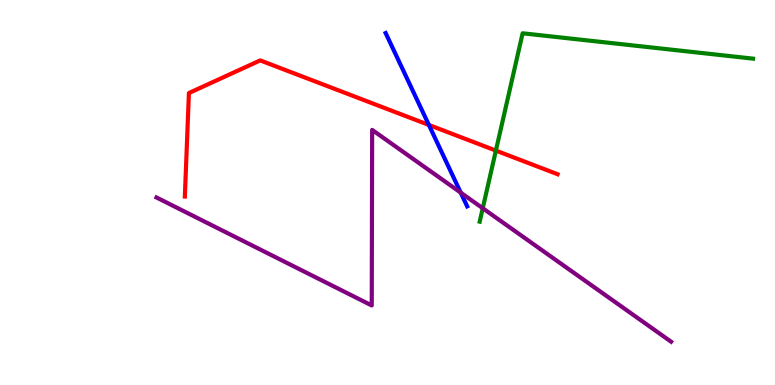[{'lines': ['blue', 'red'], 'intersections': [{'x': 5.53, 'y': 6.75}]}, {'lines': ['green', 'red'], 'intersections': [{'x': 6.4, 'y': 6.09}]}, {'lines': ['purple', 'red'], 'intersections': []}, {'lines': ['blue', 'green'], 'intersections': []}, {'lines': ['blue', 'purple'], 'intersections': [{'x': 5.94, 'y': 5.0}]}, {'lines': ['green', 'purple'], 'intersections': [{'x': 6.23, 'y': 4.59}]}]